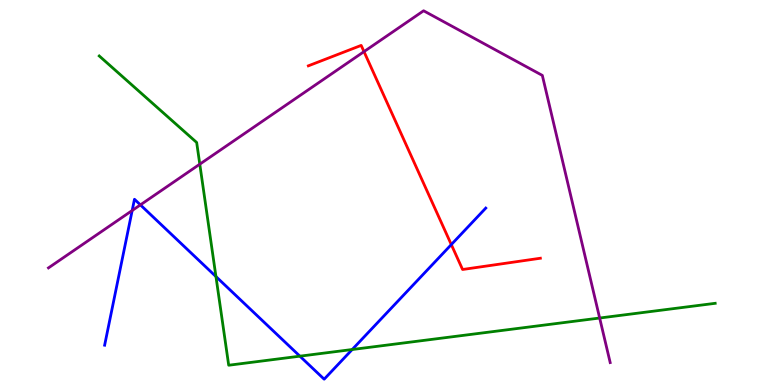[{'lines': ['blue', 'red'], 'intersections': [{'x': 5.82, 'y': 3.65}]}, {'lines': ['green', 'red'], 'intersections': []}, {'lines': ['purple', 'red'], 'intersections': [{'x': 4.7, 'y': 8.66}]}, {'lines': ['blue', 'green'], 'intersections': [{'x': 2.79, 'y': 2.82}, {'x': 3.87, 'y': 0.749}, {'x': 4.54, 'y': 0.922}]}, {'lines': ['blue', 'purple'], 'intersections': [{'x': 1.71, 'y': 4.53}, {'x': 1.81, 'y': 4.68}]}, {'lines': ['green', 'purple'], 'intersections': [{'x': 2.58, 'y': 5.74}, {'x': 7.74, 'y': 1.74}]}]